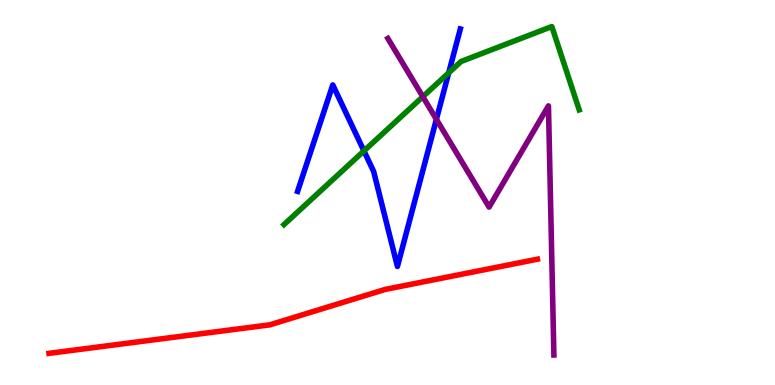[{'lines': ['blue', 'red'], 'intersections': []}, {'lines': ['green', 'red'], 'intersections': []}, {'lines': ['purple', 'red'], 'intersections': []}, {'lines': ['blue', 'green'], 'intersections': [{'x': 4.7, 'y': 6.08}, {'x': 5.79, 'y': 8.11}]}, {'lines': ['blue', 'purple'], 'intersections': [{'x': 5.63, 'y': 6.9}]}, {'lines': ['green', 'purple'], 'intersections': [{'x': 5.46, 'y': 7.49}]}]